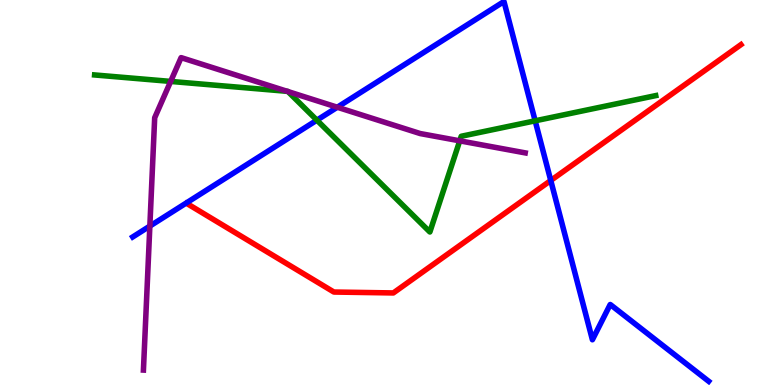[{'lines': ['blue', 'red'], 'intersections': [{'x': 7.11, 'y': 5.31}]}, {'lines': ['green', 'red'], 'intersections': []}, {'lines': ['purple', 'red'], 'intersections': []}, {'lines': ['blue', 'green'], 'intersections': [{'x': 4.09, 'y': 6.88}, {'x': 6.91, 'y': 6.86}]}, {'lines': ['blue', 'purple'], 'intersections': [{'x': 1.93, 'y': 4.13}, {'x': 4.35, 'y': 7.21}]}, {'lines': ['green', 'purple'], 'intersections': [{'x': 2.2, 'y': 7.89}, {'x': 3.71, 'y': 7.63}, {'x': 3.72, 'y': 7.62}, {'x': 5.93, 'y': 6.34}]}]